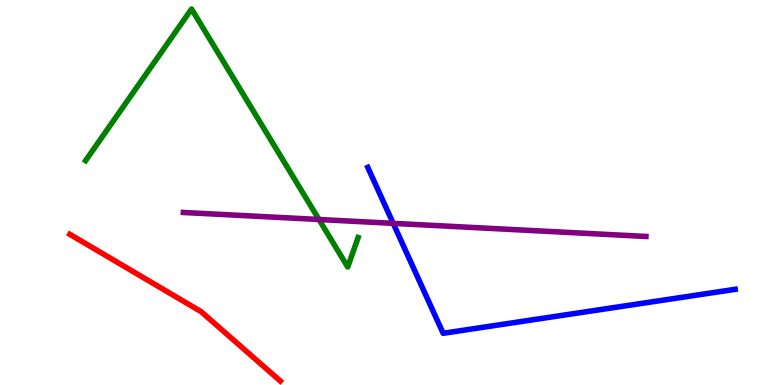[{'lines': ['blue', 'red'], 'intersections': []}, {'lines': ['green', 'red'], 'intersections': []}, {'lines': ['purple', 'red'], 'intersections': []}, {'lines': ['blue', 'green'], 'intersections': []}, {'lines': ['blue', 'purple'], 'intersections': [{'x': 5.07, 'y': 4.2}]}, {'lines': ['green', 'purple'], 'intersections': [{'x': 4.12, 'y': 4.3}]}]